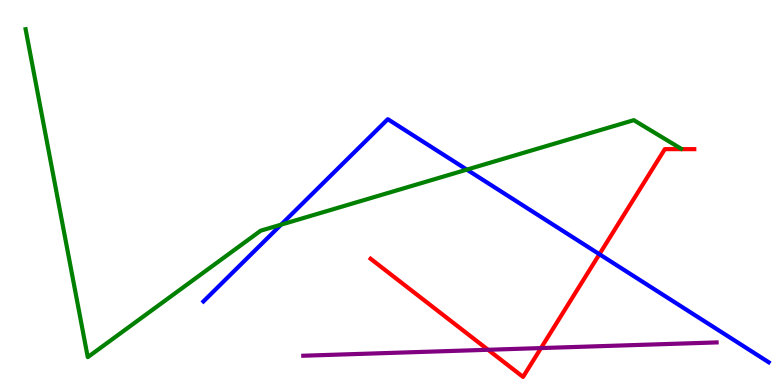[{'lines': ['blue', 'red'], 'intersections': [{'x': 7.73, 'y': 3.4}]}, {'lines': ['green', 'red'], 'intersections': []}, {'lines': ['purple', 'red'], 'intersections': [{'x': 6.3, 'y': 0.915}, {'x': 6.98, 'y': 0.959}]}, {'lines': ['blue', 'green'], 'intersections': [{'x': 3.63, 'y': 4.17}, {'x': 6.02, 'y': 5.59}]}, {'lines': ['blue', 'purple'], 'intersections': []}, {'lines': ['green', 'purple'], 'intersections': []}]